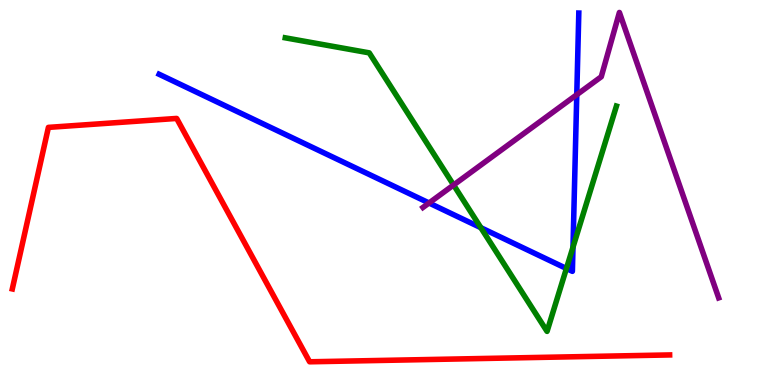[{'lines': ['blue', 'red'], 'intersections': []}, {'lines': ['green', 'red'], 'intersections': []}, {'lines': ['purple', 'red'], 'intersections': []}, {'lines': ['blue', 'green'], 'intersections': [{'x': 6.2, 'y': 4.09}, {'x': 7.31, 'y': 3.03}, {'x': 7.39, 'y': 3.58}]}, {'lines': ['blue', 'purple'], 'intersections': [{'x': 5.54, 'y': 4.73}, {'x': 7.44, 'y': 7.54}]}, {'lines': ['green', 'purple'], 'intersections': [{'x': 5.85, 'y': 5.19}]}]